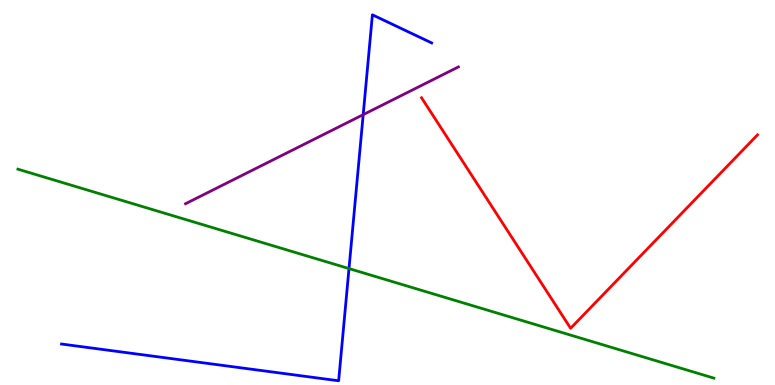[{'lines': ['blue', 'red'], 'intersections': []}, {'lines': ['green', 'red'], 'intersections': []}, {'lines': ['purple', 'red'], 'intersections': []}, {'lines': ['blue', 'green'], 'intersections': [{'x': 4.5, 'y': 3.02}]}, {'lines': ['blue', 'purple'], 'intersections': [{'x': 4.69, 'y': 7.02}]}, {'lines': ['green', 'purple'], 'intersections': []}]